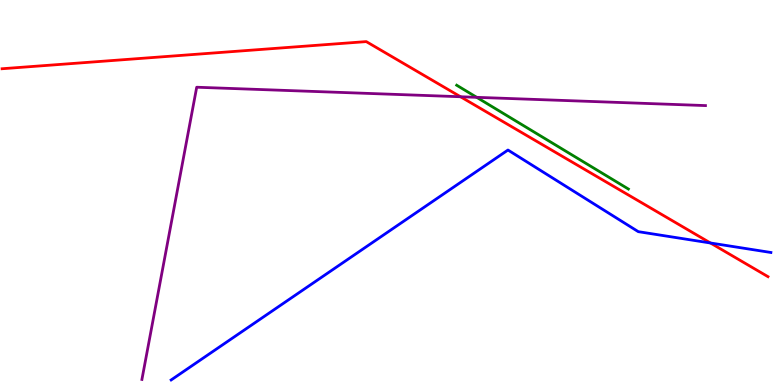[{'lines': ['blue', 'red'], 'intersections': [{'x': 9.17, 'y': 3.69}]}, {'lines': ['green', 'red'], 'intersections': []}, {'lines': ['purple', 'red'], 'intersections': [{'x': 5.94, 'y': 7.49}]}, {'lines': ['blue', 'green'], 'intersections': []}, {'lines': ['blue', 'purple'], 'intersections': []}, {'lines': ['green', 'purple'], 'intersections': [{'x': 6.15, 'y': 7.47}]}]